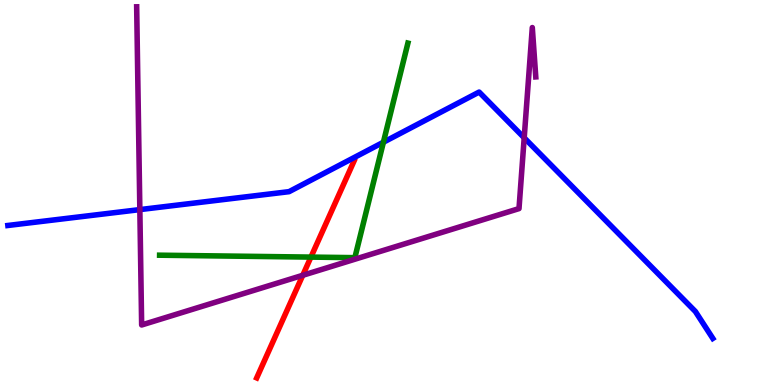[{'lines': ['blue', 'red'], 'intersections': []}, {'lines': ['green', 'red'], 'intersections': [{'x': 4.01, 'y': 3.32}]}, {'lines': ['purple', 'red'], 'intersections': [{'x': 3.91, 'y': 2.85}]}, {'lines': ['blue', 'green'], 'intersections': [{'x': 4.95, 'y': 6.31}]}, {'lines': ['blue', 'purple'], 'intersections': [{'x': 1.8, 'y': 4.56}, {'x': 6.76, 'y': 6.42}]}, {'lines': ['green', 'purple'], 'intersections': []}]